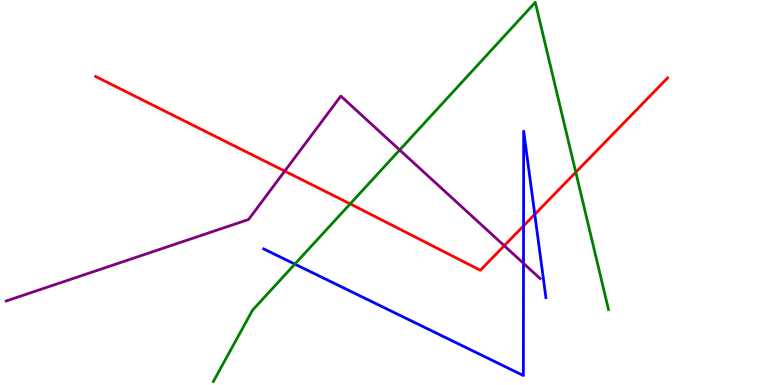[{'lines': ['blue', 'red'], 'intersections': [{'x': 6.76, 'y': 4.13}, {'x': 6.9, 'y': 4.43}]}, {'lines': ['green', 'red'], 'intersections': [{'x': 4.52, 'y': 4.71}, {'x': 7.43, 'y': 5.53}]}, {'lines': ['purple', 'red'], 'intersections': [{'x': 3.67, 'y': 5.56}, {'x': 6.51, 'y': 3.62}]}, {'lines': ['blue', 'green'], 'intersections': [{'x': 3.8, 'y': 3.14}]}, {'lines': ['blue', 'purple'], 'intersections': [{'x': 6.75, 'y': 3.16}]}, {'lines': ['green', 'purple'], 'intersections': [{'x': 5.16, 'y': 6.1}]}]